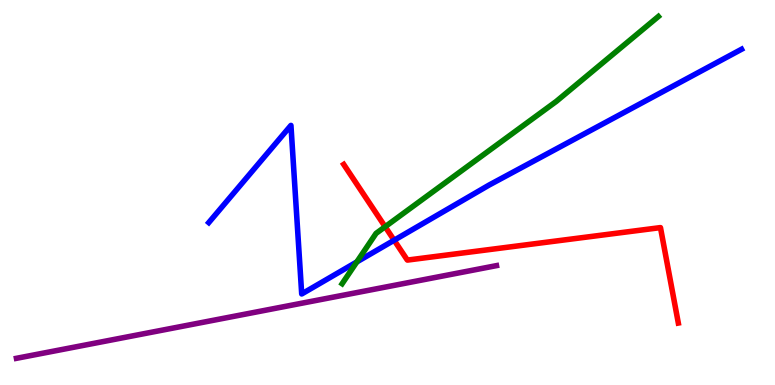[{'lines': ['blue', 'red'], 'intersections': [{'x': 5.09, 'y': 3.76}]}, {'lines': ['green', 'red'], 'intersections': [{'x': 4.97, 'y': 4.11}]}, {'lines': ['purple', 'red'], 'intersections': []}, {'lines': ['blue', 'green'], 'intersections': [{'x': 4.6, 'y': 3.2}]}, {'lines': ['blue', 'purple'], 'intersections': []}, {'lines': ['green', 'purple'], 'intersections': []}]